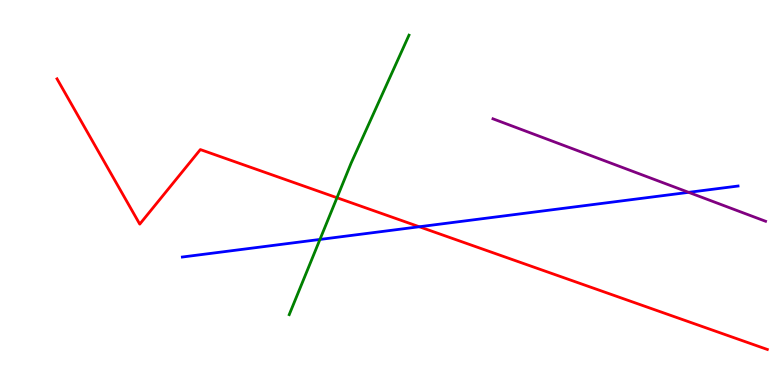[{'lines': ['blue', 'red'], 'intersections': [{'x': 5.41, 'y': 4.11}]}, {'lines': ['green', 'red'], 'intersections': [{'x': 4.35, 'y': 4.86}]}, {'lines': ['purple', 'red'], 'intersections': []}, {'lines': ['blue', 'green'], 'intersections': [{'x': 4.13, 'y': 3.78}]}, {'lines': ['blue', 'purple'], 'intersections': [{'x': 8.89, 'y': 5.0}]}, {'lines': ['green', 'purple'], 'intersections': []}]